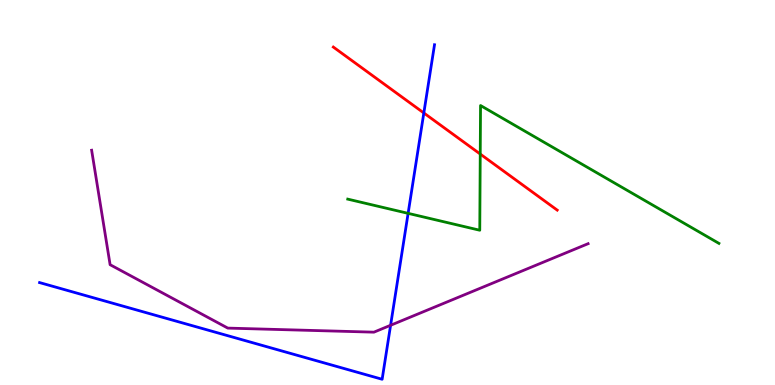[{'lines': ['blue', 'red'], 'intersections': [{'x': 5.47, 'y': 7.07}]}, {'lines': ['green', 'red'], 'intersections': [{'x': 6.2, 'y': 6.0}]}, {'lines': ['purple', 'red'], 'intersections': []}, {'lines': ['blue', 'green'], 'intersections': [{'x': 5.27, 'y': 4.46}]}, {'lines': ['blue', 'purple'], 'intersections': [{'x': 5.04, 'y': 1.55}]}, {'lines': ['green', 'purple'], 'intersections': []}]